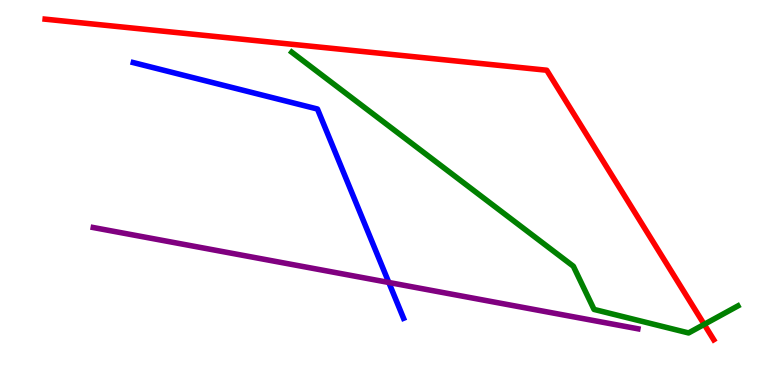[{'lines': ['blue', 'red'], 'intersections': []}, {'lines': ['green', 'red'], 'intersections': [{'x': 9.09, 'y': 1.57}]}, {'lines': ['purple', 'red'], 'intersections': []}, {'lines': ['blue', 'green'], 'intersections': []}, {'lines': ['blue', 'purple'], 'intersections': [{'x': 5.02, 'y': 2.66}]}, {'lines': ['green', 'purple'], 'intersections': []}]